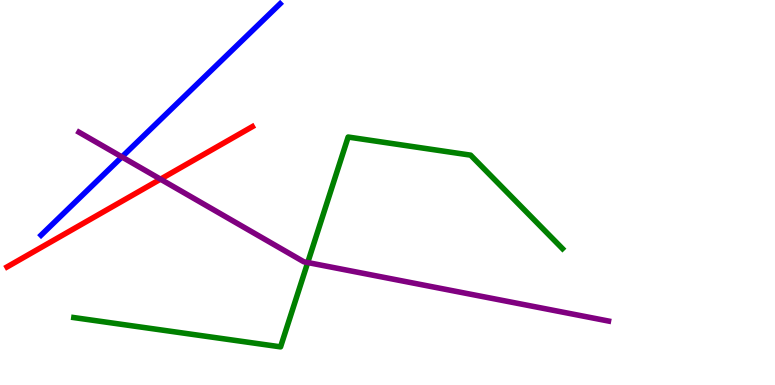[{'lines': ['blue', 'red'], 'intersections': []}, {'lines': ['green', 'red'], 'intersections': []}, {'lines': ['purple', 'red'], 'intersections': [{'x': 2.07, 'y': 5.35}]}, {'lines': ['blue', 'green'], 'intersections': []}, {'lines': ['blue', 'purple'], 'intersections': [{'x': 1.57, 'y': 5.92}]}, {'lines': ['green', 'purple'], 'intersections': [{'x': 3.97, 'y': 3.18}]}]